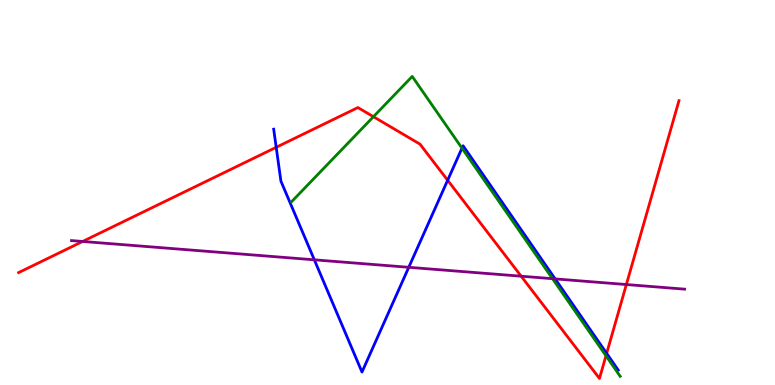[{'lines': ['blue', 'red'], 'intersections': [{'x': 3.56, 'y': 6.17}, {'x': 5.78, 'y': 5.32}, {'x': 7.83, 'y': 0.822}]}, {'lines': ['green', 'red'], 'intersections': [{'x': 4.82, 'y': 6.97}, {'x': 7.82, 'y': 0.759}]}, {'lines': ['purple', 'red'], 'intersections': [{'x': 1.07, 'y': 3.73}, {'x': 6.72, 'y': 2.83}, {'x': 8.08, 'y': 2.61}]}, {'lines': ['blue', 'green'], 'intersections': [{'x': 5.96, 'y': 6.15}]}, {'lines': ['blue', 'purple'], 'intersections': [{'x': 4.06, 'y': 3.25}, {'x': 5.27, 'y': 3.06}, {'x': 7.16, 'y': 2.76}]}, {'lines': ['green', 'purple'], 'intersections': [{'x': 7.13, 'y': 2.76}]}]